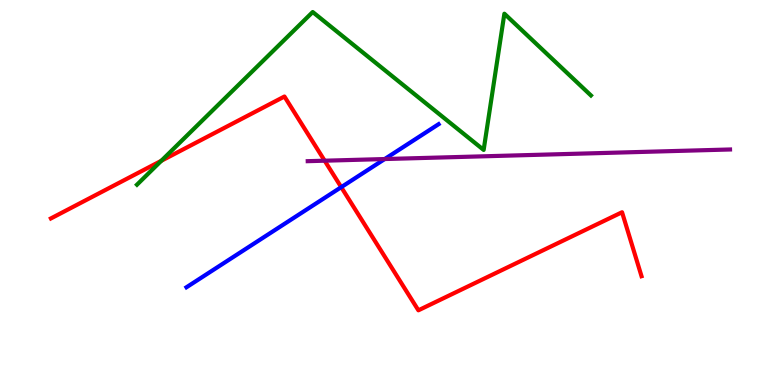[{'lines': ['blue', 'red'], 'intersections': [{'x': 4.4, 'y': 5.14}]}, {'lines': ['green', 'red'], 'intersections': [{'x': 2.08, 'y': 5.82}]}, {'lines': ['purple', 'red'], 'intersections': [{'x': 4.19, 'y': 5.83}]}, {'lines': ['blue', 'green'], 'intersections': []}, {'lines': ['blue', 'purple'], 'intersections': [{'x': 4.96, 'y': 5.87}]}, {'lines': ['green', 'purple'], 'intersections': []}]